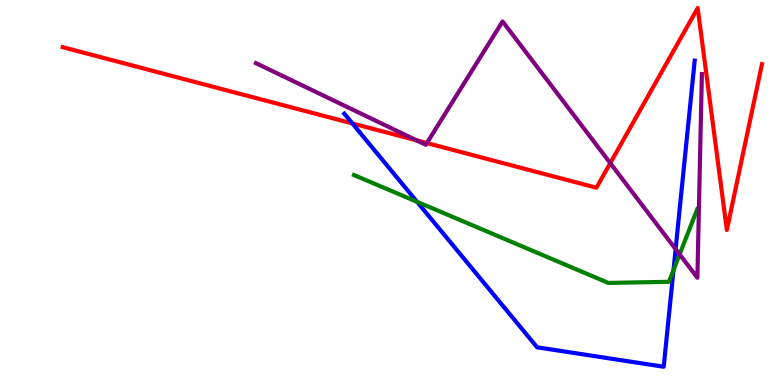[{'lines': ['blue', 'red'], 'intersections': [{'x': 4.55, 'y': 6.79}]}, {'lines': ['green', 'red'], 'intersections': []}, {'lines': ['purple', 'red'], 'intersections': [{'x': 5.37, 'y': 6.36}, {'x': 5.51, 'y': 6.28}, {'x': 7.87, 'y': 5.76}]}, {'lines': ['blue', 'green'], 'intersections': [{'x': 5.38, 'y': 4.76}, {'x': 8.69, 'y': 2.98}]}, {'lines': ['blue', 'purple'], 'intersections': [{'x': 8.72, 'y': 3.53}]}, {'lines': ['green', 'purple'], 'intersections': [{'x': 8.77, 'y': 3.39}]}]